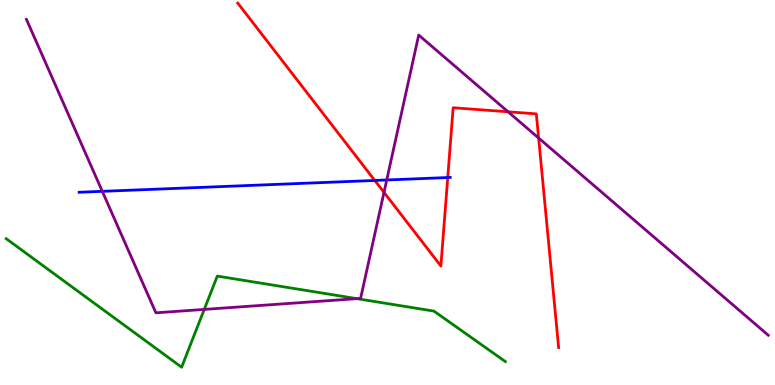[{'lines': ['blue', 'red'], 'intersections': [{'x': 4.84, 'y': 5.31}, {'x': 5.78, 'y': 5.39}]}, {'lines': ['green', 'red'], 'intersections': []}, {'lines': ['purple', 'red'], 'intersections': [{'x': 4.95, 'y': 5.0}, {'x': 6.56, 'y': 7.1}, {'x': 6.95, 'y': 6.41}]}, {'lines': ['blue', 'green'], 'intersections': []}, {'lines': ['blue', 'purple'], 'intersections': [{'x': 1.32, 'y': 5.03}, {'x': 4.99, 'y': 5.33}]}, {'lines': ['green', 'purple'], 'intersections': [{'x': 2.64, 'y': 1.96}, {'x': 4.6, 'y': 2.24}]}]